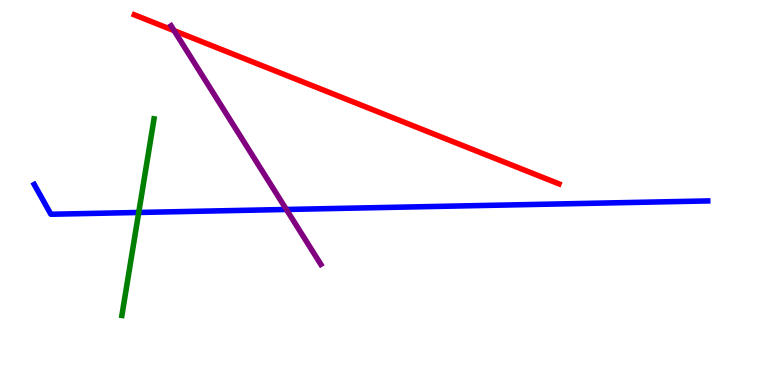[{'lines': ['blue', 'red'], 'intersections': []}, {'lines': ['green', 'red'], 'intersections': []}, {'lines': ['purple', 'red'], 'intersections': [{'x': 2.25, 'y': 9.2}]}, {'lines': ['blue', 'green'], 'intersections': [{'x': 1.79, 'y': 4.48}]}, {'lines': ['blue', 'purple'], 'intersections': [{'x': 3.7, 'y': 4.56}]}, {'lines': ['green', 'purple'], 'intersections': []}]